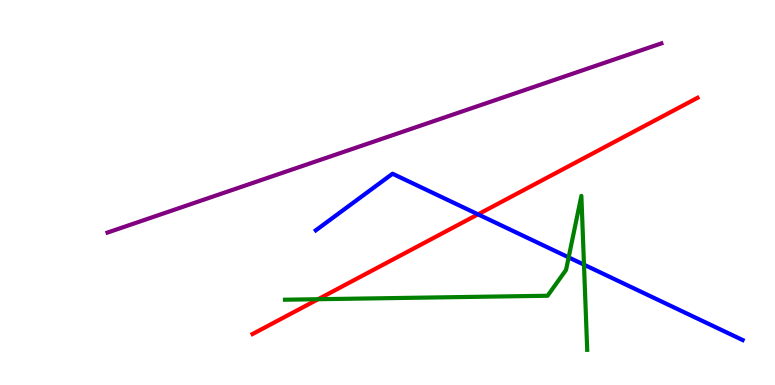[{'lines': ['blue', 'red'], 'intersections': [{'x': 6.17, 'y': 4.43}]}, {'lines': ['green', 'red'], 'intersections': [{'x': 4.11, 'y': 2.23}]}, {'lines': ['purple', 'red'], 'intersections': []}, {'lines': ['blue', 'green'], 'intersections': [{'x': 7.34, 'y': 3.31}, {'x': 7.54, 'y': 3.13}]}, {'lines': ['blue', 'purple'], 'intersections': []}, {'lines': ['green', 'purple'], 'intersections': []}]